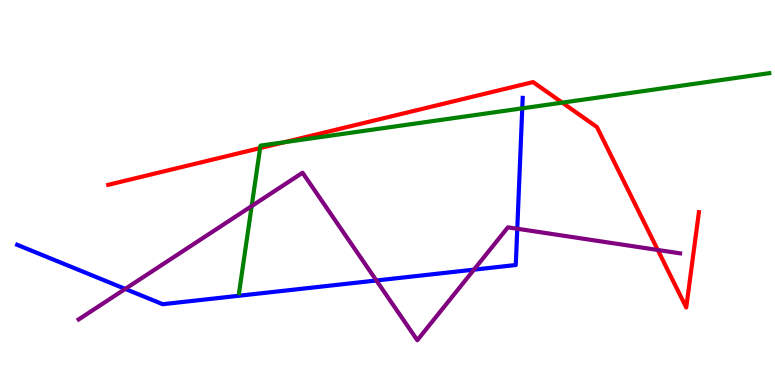[{'lines': ['blue', 'red'], 'intersections': []}, {'lines': ['green', 'red'], 'intersections': [{'x': 3.36, 'y': 6.15}, {'x': 3.67, 'y': 6.31}, {'x': 7.26, 'y': 7.33}]}, {'lines': ['purple', 'red'], 'intersections': [{'x': 8.49, 'y': 3.51}]}, {'lines': ['blue', 'green'], 'intersections': [{'x': 6.74, 'y': 7.19}]}, {'lines': ['blue', 'purple'], 'intersections': [{'x': 1.62, 'y': 2.5}, {'x': 4.86, 'y': 2.71}, {'x': 6.12, 'y': 3.0}, {'x': 6.67, 'y': 4.06}]}, {'lines': ['green', 'purple'], 'intersections': [{'x': 3.25, 'y': 4.65}]}]